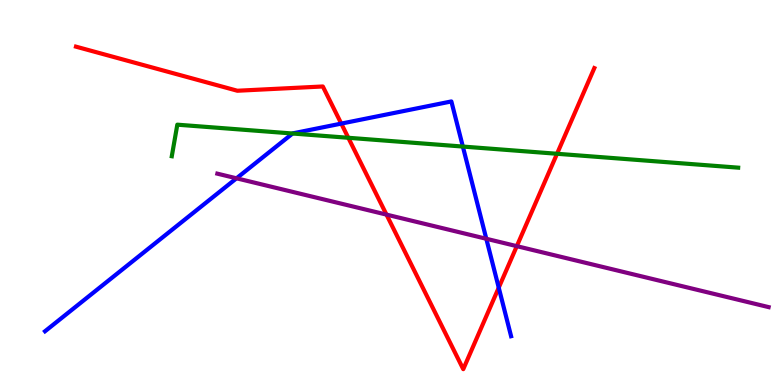[{'lines': ['blue', 'red'], 'intersections': [{'x': 4.4, 'y': 6.79}, {'x': 6.44, 'y': 2.53}]}, {'lines': ['green', 'red'], 'intersections': [{'x': 4.49, 'y': 6.42}, {'x': 7.19, 'y': 6.01}]}, {'lines': ['purple', 'red'], 'intersections': [{'x': 4.99, 'y': 4.43}, {'x': 6.67, 'y': 3.61}]}, {'lines': ['blue', 'green'], 'intersections': [{'x': 3.78, 'y': 6.53}, {'x': 5.97, 'y': 6.19}]}, {'lines': ['blue', 'purple'], 'intersections': [{'x': 3.05, 'y': 5.37}, {'x': 6.27, 'y': 3.8}]}, {'lines': ['green', 'purple'], 'intersections': []}]